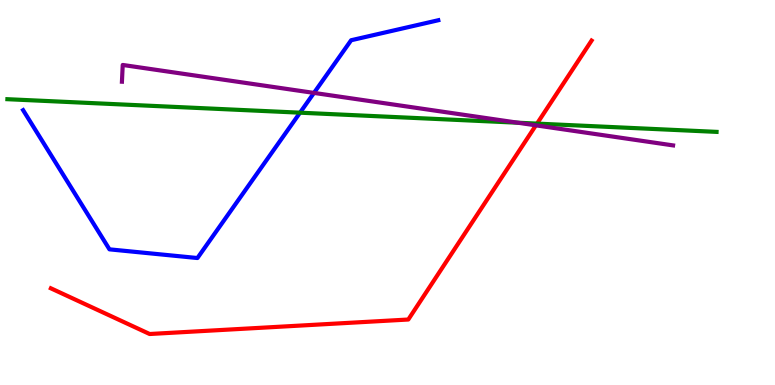[{'lines': ['blue', 'red'], 'intersections': []}, {'lines': ['green', 'red'], 'intersections': [{'x': 6.93, 'y': 6.79}]}, {'lines': ['purple', 'red'], 'intersections': [{'x': 6.91, 'y': 6.74}]}, {'lines': ['blue', 'green'], 'intersections': [{'x': 3.87, 'y': 7.07}]}, {'lines': ['blue', 'purple'], 'intersections': [{'x': 4.05, 'y': 7.59}]}, {'lines': ['green', 'purple'], 'intersections': [{'x': 6.68, 'y': 6.81}]}]